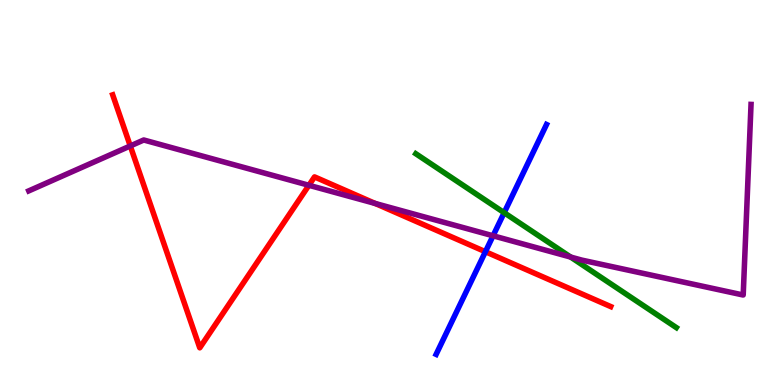[{'lines': ['blue', 'red'], 'intersections': [{'x': 6.26, 'y': 3.46}]}, {'lines': ['green', 'red'], 'intersections': []}, {'lines': ['purple', 'red'], 'intersections': [{'x': 1.68, 'y': 6.21}, {'x': 3.99, 'y': 5.19}, {'x': 4.84, 'y': 4.72}]}, {'lines': ['blue', 'green'], 'intersections': [{'x': 6.51, 'y': 4.48}]}, {'lines': ['blue', 'purple'], 'intersections': [{'x': 6.36, 'y': 3.88}]}, {'lines': ['green', 'purple'], 'intersections': [{'x': 7.36, 'y': 3.32}]}]